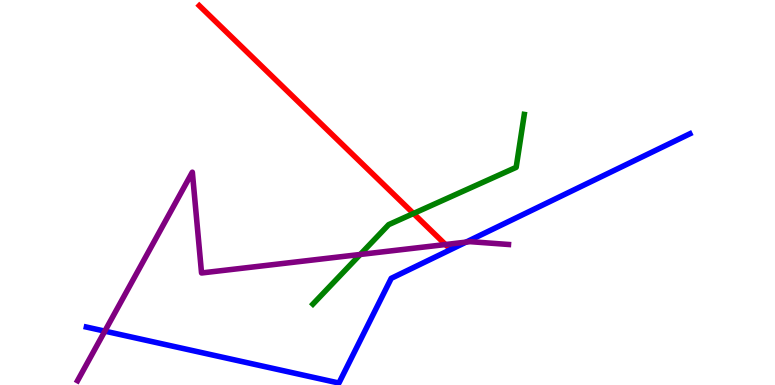[{'lines': ['blue', 'red'], 'intersections': []}, {'lines': ['green', 'red'], 'intersections': [{'x': 5.34, 'y': 4.45}]}, {'lines': ['purple', 'red'], 'intersections': [{'x': 5.75, 'y': 3.65}]}, {'lines': ['blue', 'green'], 'intersections': []}, {'lines': ['blue', 'purple'], 'intersections': [{'x': 1.35, 'y': 1.4}, {'x': 6.01, 'y': 3.71}]}, {'lines': ['green', 'purple'], 'intersections': [{'x': 4.65, 'y': 3.39}]}]